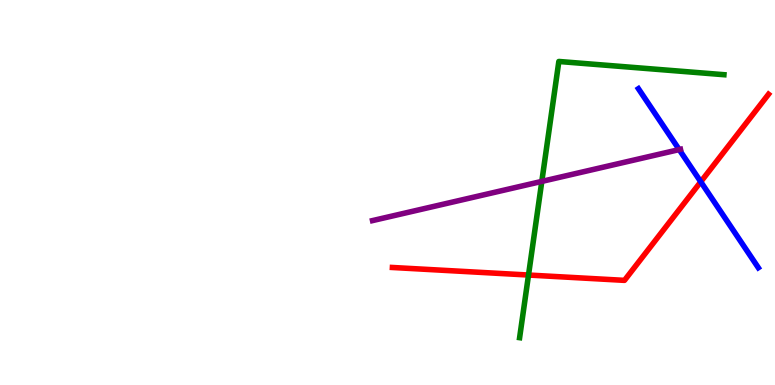[{'lines': ['blue', 'red'], 'intersections': [{'x': 9.04, 'y': 5.28}]}, {'lines': ['green', 'red'], 'intersections': [{'x': 6.82, 'y': 2.86}]}, {'lines': ['purple', 'red'], 'intersections': []}, {'lines': ['blue', 'green'], 'intersections': []}, {'lines': ['blue', 'purple'], 'intersections': [{'x': 8.76, 'y': 6.11}]}, {'lines': ['green', 'purple'], 'intersections': [{'x': 6.99, 'y': 5.29}]}]